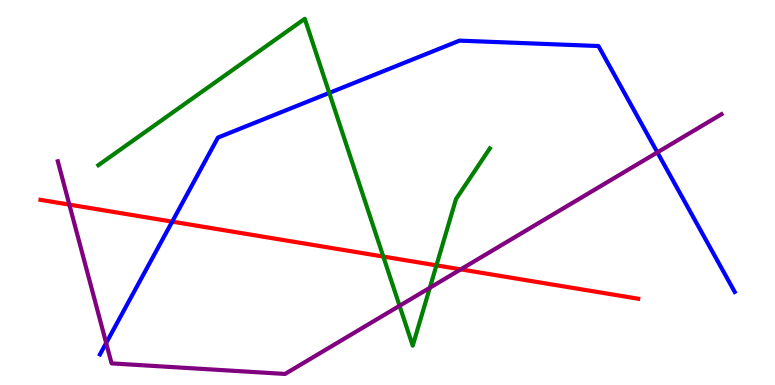[{'lines': ['blue', 'red'], 'intersections': [{'x': 2.22, 'y': 4.24}]}, {'lines': ['green', 'red'], 'intersections': [{'x': 4.95, 'y': 3.34}, {'x': 5.63, 'y': 3.11}]}, {'lines': ['purple', 'red'], 'intersections': [{'x': 0.895, 'y': 4.69}, {'x': 5.95, 'y': 3.0}]}, {'lines': ['blue', 'green'], 'intersections': [{'x': 4.25, 'y': 7.59}]}, {'lines': ['blue', 'purple'], 'intersections': [{'x': 1.37, 'y': 1.09}, {'x': 8.48, 'y': 6.04}]}, {'lines': ['green', 'purple'], 'intersections': [{'x': 5.16, 'y': 2.06}, {'x': 5.55, 'y': 2.53}]}]